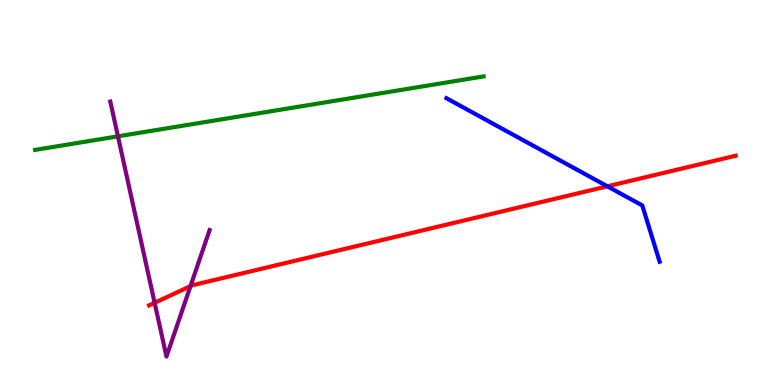[{'lines': ['blue', 'red'], 'intersections': [{'x': 7.84, 'y': 5.16}]}, {'lines': ['green', 'red'], 'intersections': []}, {'lines': ['purple', 'red'], 'intersections': [{'x': 2.0, 'y': 2.14}, {'x': 2.46, 'y': 2.57}]}, {'lines': ['blue', 'green'], 'intersections': []}, {'lines': ['blue', 'purple'], 'intersections': []}, {'lines': ['green', 'purple'], 'intersections': [{'x': 1.52, 'y': 6.46}]}]